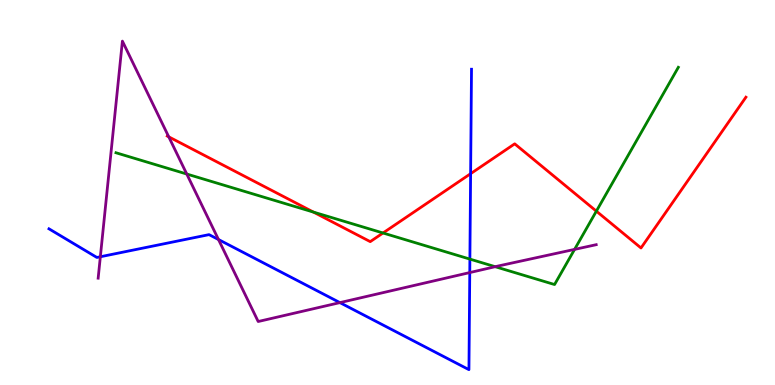[{'lines': ['blue', 'red'], 'intersections': [{'x': 6.07, 'y': 5.49}]}, {'lines': ['green', 'red'], 'intersections': [{'x': 4.04, 'y': 4.49}, {'x': 4.94, 'y': 3.95}, {'x': 7.69, 'y': 4.52}]}, {'lines': ['purple', 'red'], 'intersections': [{'x': 2.18, 'y': 6.45}]}, {'lines': ['blue', 'green'], 'intersections': [{'x': 6.06, 'y': 3.27}]}, {'lines': ['blue', 'purple'], 'intersections': [{'x': 1.29, 'y': 3.33}, {'x': 2.82, 'y': 3.78}, {'x': 4.39, 'y': 2.14}, {'x': 6.06, 'y': 2.92}]}, {'lines': ['green', 'purple'], 'intersections': [{'x': 2.41, 'y': 5.48}, {'x': 6.39, 'y': 3.07}, {'x': 7.41, 'y': 3.52}]}]